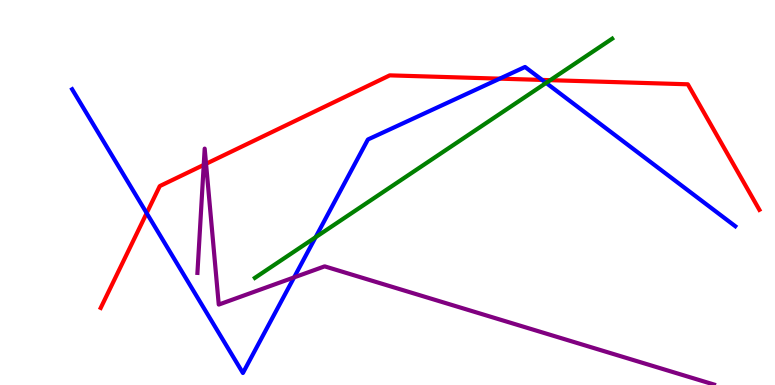[{'lines': ['blue', 'red'], 'intersections': [{'x': 1.89, 'y': 4.46}, {'x': 6.45, 'y': 7.96}, {'x': 7.0, 'y': 7.92}]}, {'lines': ['green', 'red'], 'intersections': [{'x': 7.1, 'y': 7.92}]}, {'lines': ['purple', 'red'], 'intersections': [{'x': 2.63, 'y': 5.72}, {'x': 2.66, 'y': 5.75}]}, {'lines': ['blue', 'green'], 'intersections': [{'x': 4.07, 'y': 3.84}, {'x': 7.05, 'y': 7.85}]}, {'lines': ['blue', 'purple'], 'intersections': [{'x': 3.79, 'y': 2.8}]}, {'lines': ['green', 'purple'], 'intersections': []}]